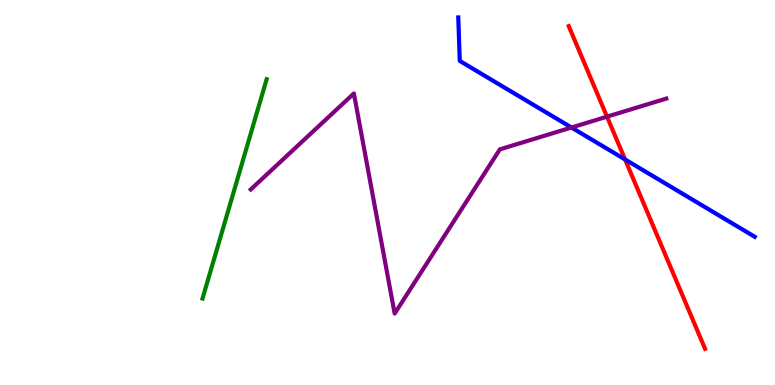[{'lines': ['blue', 'red'], 'intersections': [{'x': 8.07, 'y': 5.86}]}, {'lines': ['green', 'red'], 'intersections': []}, {'lines': ['purple', 'red'], 'intersections': [{'x': 7.83, 'y': 6.97}]}, {'lines': ['blue', 'green'], 'intersections': []}, {'lines': ['blue', 'purple'], 'intersections': [{'x': 7.37, 'y': 6.69}]}, {'lines': ['green', 'purple'], 'intersections': []}]